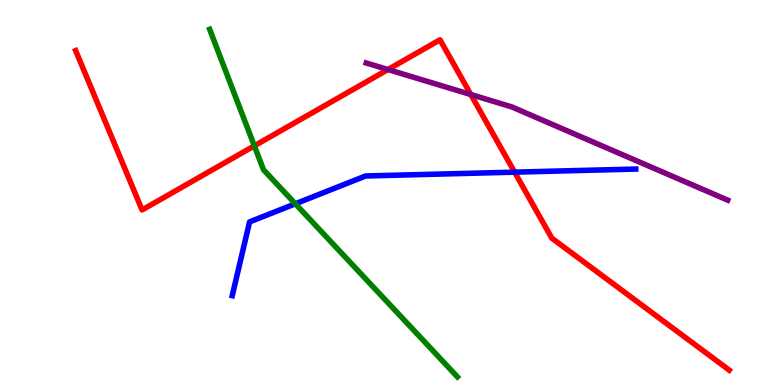[{'lines': ['blue', 'red'], 'intersections': [{'x': 6.64, 'y': 5.53}]}, {'lines': ['green', 'red'], 'intersections': [{'x': 3.28, 'y': 6.21}]}, {'lines': ['purple', 'red'], 'intersections': [{'x': 5.01, 'y': 8.19}, {'x': 6.08, 'y': 7.54}]}, {'lines': ['blue', 'green'], 'intersections': [{'x': 3.81, 'y': 4.71}]}, {'lines': ['blue', 'purple'], 'intersections': []}, {'lines': ['green', 'purple'], 'intersections': []}]